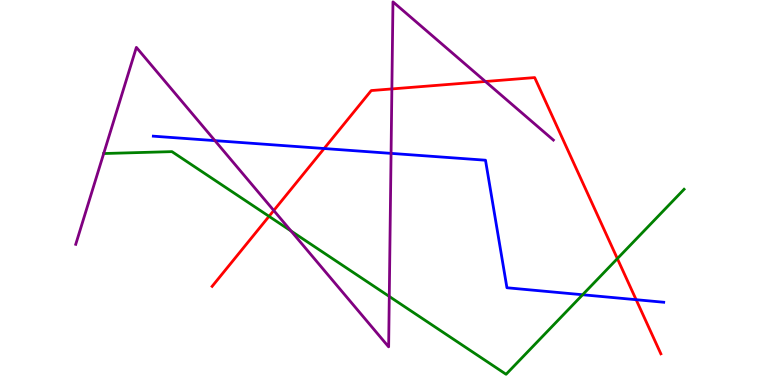[{'lines': ['blue', 'red'], 'intersections': [{'x': 4.18, 'y': 6.14}, {'x': 8.21, 'y': 2.22}]}, {'lines': ['green', 'red'], 'intersections': [{'x': 3.47, 'y': 4.38}, {'x': 7.97, 'y': 3.28}]}, {'lines': ['purple', 'red'], 'intersections': [{'x': 3.53, 'y': 4.53}, {'x': 5.06, 'y': 7.69}, {'x': 6.26, 'y': 7.88}]}, {'lines': ['blue', 'green'], 'intersections': [{'x': 7.52, 'y': 2.34}]}, {'lines': ['blue', 'purple'], 'intersections': [{'x': 2.77, 'y': 6.35}, {'x': 5.05, 'y': 6.02}]}, {'lines': ['green', 'purple'], 'intersections': [{'x': 3.76, 'y': 4.0}, {'x': 5.02, 'y': 2.3}]}]